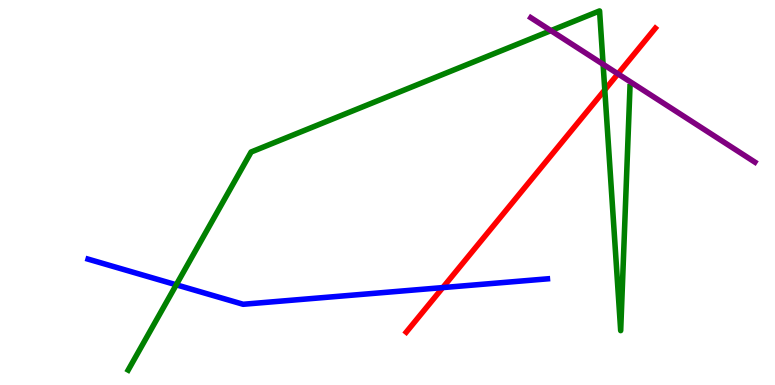[{'lines': ['blue', 'red'], 'intersections': [{'x': 5.71, 'y': 2.53}]}, {'lines': ['green', 'red'], 'intersections': [{'x': 7.8, 'y': 7.67}]}, {'lines': ['purple', 'red'], 'intersections': [{'x': 7.97, 'y': 8.08}]}, {'lines': ['blue', 'green'], 'intersections': [{'x': 2.27, 'y': 2.6}]}, {'lines': ['blue', 'purple'], 'intersections': []}, {'lines': ['green', 'purple'], 'intersections': [{'x': 7.11, 'y': 9.2}, {'x': 7.78, 'y': 8.33}]}]